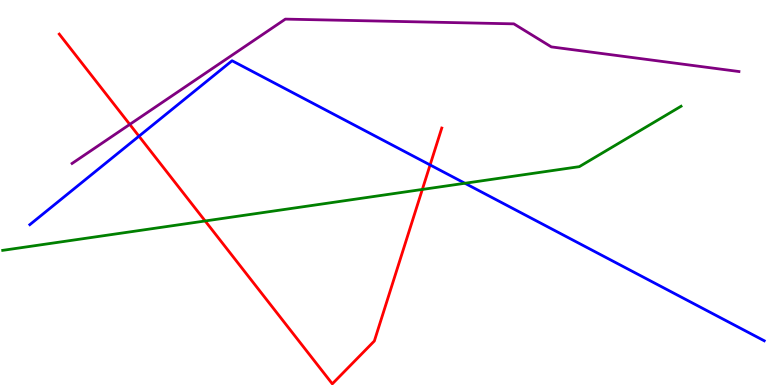[{'lines': ['blue', 'red'], 'intersections': [{'x': 1.79, 'y': 6.46}, {'x': 5.55, 'y': 5.72}]}, {'lines': ['green', 'red'], 'intersections': [{'x': 2.65, 'y': 4.26}, {'x': 5.45, 'y': 5.08}]}, {'lines': ['purple', 'red'], 'intersections': [{'x': 1.67, 'y': 6.77}]}, {'lines': ['blue', 'green'], 'intersections': [{'x': 6.0, 'y': 5.24}]}, {'lines': ['blue', 'purple'], 'intersections': []}, {'lines': ['green', 'purple'], 'intersections': []}]